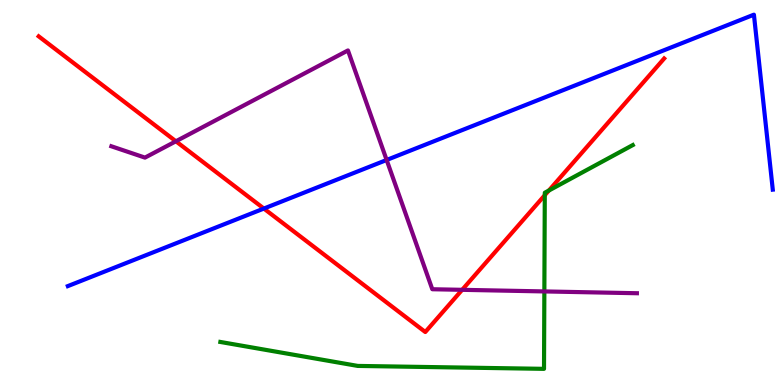[{'lines': ['blue', 'red'], 'intersections': [{'x': 3.4, 'y': 4.58}]}, {'lines': ['green', 'red'], 'intersections': [{'x': 7.03, 'y': 4.93}, {'x': 7.08, 'y': 5.05}]}, {'lines': ['purple', 'red'], 'intersections': [{'x': 2.27, 'y': 6.33}, {'x': 5.96, 'y': 2.47}]}, {'lines': ['blue', 'green'], 'intersections': []}, {'lines': ['blue', 'purple'], 'intersections': [{'x': 4.99, 'y': 5.84}]}, {'lines': ['green', 'purple'], 'intersections': [{'x': 7.02, 'y': 2.43}]}]